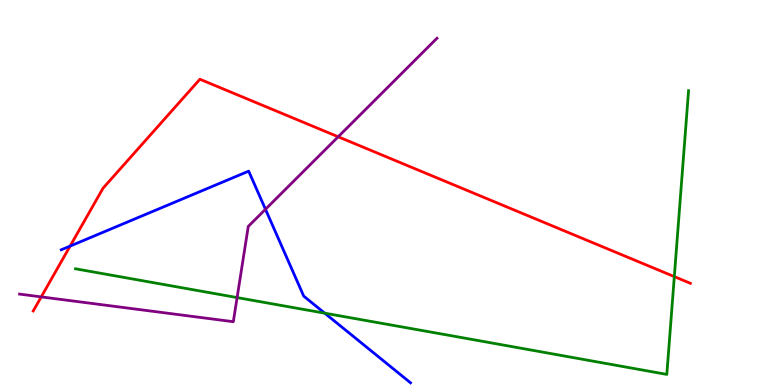[{'lines': ['blue', 'red'], 'intersections': [{'x': 0.905, 'y': 3.61}]}, {'lines': ['green', 'red'], 'intersections': [{'x': 8.7, 'y': 2.81}]}, {'lines': ['purple', 'red'], 'intersections': [{'x': 0.532, 'y': 2.29}, {'x': 4.36, 'y': 6.45}]}, {'lines': ['blue', 'green'], 'intersections': [{'x': 4.19, 'y': 1.87}]}, {'lines': ['blue', 'purple'], 'intersections': [{'x': 3.43, 'y': 4.56}]}, {'lines': ['green', 'purple'], 'intersections': [{'x': 3.06, 'y': 2.27}]}]